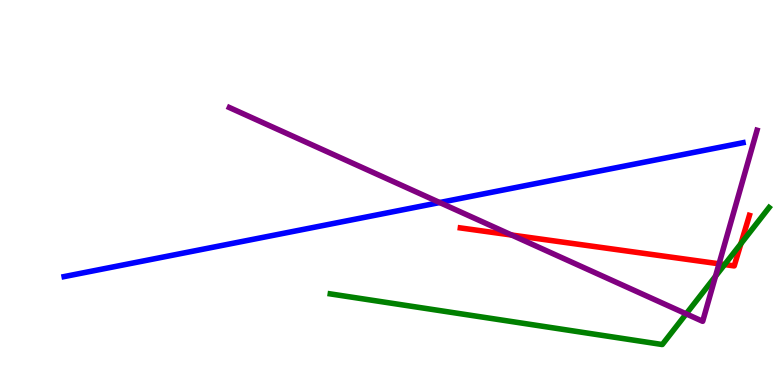[{'lines': ['blue', 'red'], 'intersections': []}, {'lines': ['green', 'red'], 'intersections': [{'x': 9.35, 'y': 3.13}, {'x': 9.56, 'y': 3.67}]}, {'lines': ['purple', 'red'], 'intersections': [{'x': 6.6, 'y': 3.9}, {'x': 9.28, 'y': 3.15}]}, {'lines': ['blue', 'green'], 'intersections': []}, {'lines': ['blue', 'purple'], 'intersections': [{'x': 5.67, 'y': 4.74}]}, {'lines': ['green', 'purple'], 'intersections': [{'x': 8.85, 'y': 1.85}, {'x': 9.23, 'y': 2.82}]}]